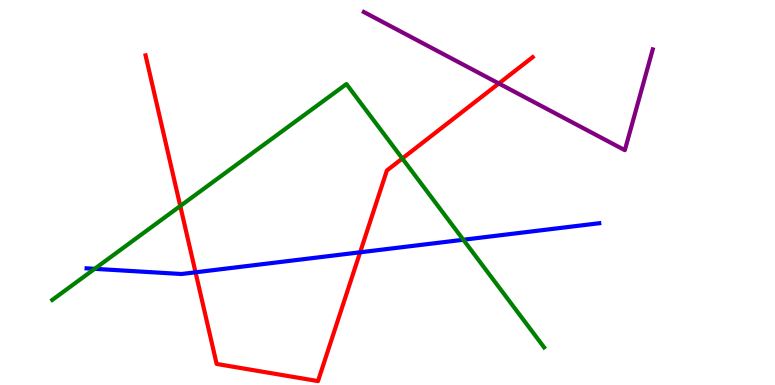[{'lines': ['blue', 'red'], 'intersections': [{'x': 2.52, 'y': 2.93}, {'x': 4.65, 'y': 3.45}]}, {'lines': ['green', 'red'], 'intersections': [{'x': 2.33, 'y': 4.65}, {'x': 5.19, 'y': 5.88}]}, {'lines': ['purple', 'red'], 'intersections': [{'x': 6.44, 'y': 7.83}]}, {'lines': ['blue', 'green'], 'intersections': [{'x': 1.22, 'y': 3.02}, {'x': 5.98, 'y': 3.77}]}, {'lines': ['blue', 'purple'], 'intersections': []}, {'lines': ['green', 'purple'], 'intersections': []}]